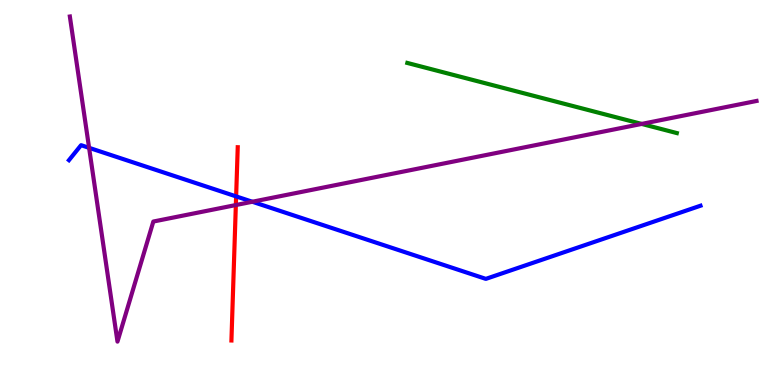[{'lines': ['blue', 'red'], 'intersections': [{'x': 3.05, 'y': 4.9}]}, {'lines': ['green', 'red'], 'intersections': []}, {'lines': ['purple', 'red'], 'intersections': [{'x': 3.04, 'y': 4.67}]}, {'lines': ['blue', 'green'], 'intersections': []}, {'lines': ['blue', 'purple'], 'intersections': [{'x': 1.15, 'y': 6.16}, {'x': 3.26, 'y': 4.76}]}, {'lines': ['green', 'purple'], 'intersections': [{'x': 8.28, 'y': 6.78}]}]